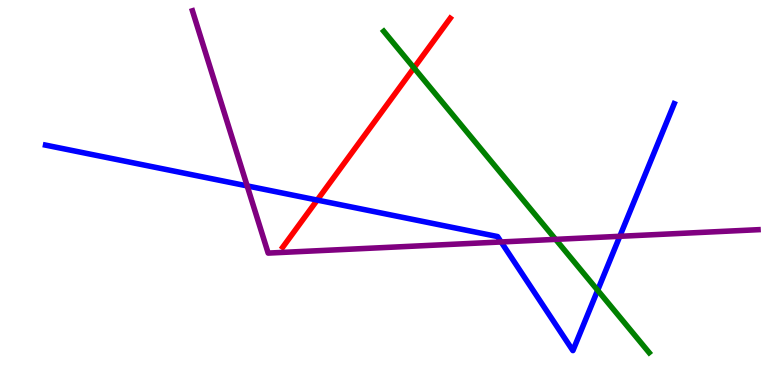[{'lines': ['blue', 'red'], 'intersections': [{'x': 4.09, 'y': 4.8}]}, {'lines': ['green', 'red'], 'intersections': [{'x': 5.34, 'y': 8.24}]}, {'lines': ['purple', 'red'], 'intersections': []}, {'lines': ['blue', 'green'], 'intersections': [{'x': 7.71, 'y': 2.46}]}, {'lines': ['blue', 'purple'], 'intersections': [{'x': 3.19, 'y': 5.17}, {'x': 6.47, 'y': 3.72}, {'x': 8.0, 'y': 3.86}]}, {'lines': ['green', 'purple'], 'intersections': [{'x': 7.17, 'y': 3.78}]}]